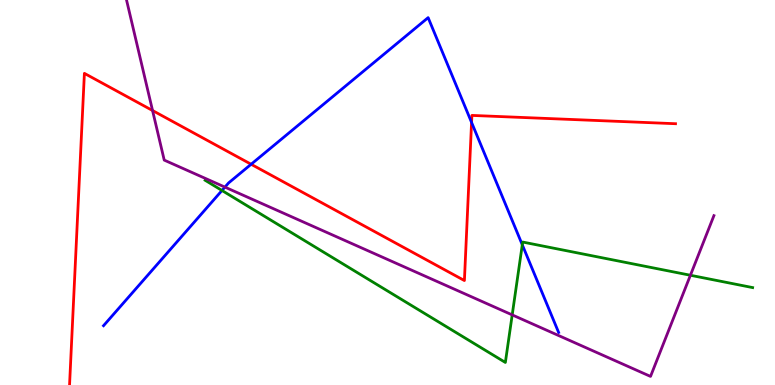[{'lines': ['blue', 'red'], 'intersections': [{'x': 3.24, 'y': 5.73}, {'x': 6.08, 'y': 6.82}]}, {'lines': ['green', 'red'], 'intersections': []}, {'lines': ['purple', 'red'], 'intersections': [{'x': 1.97, 'y': 7.13}]}, {'lines': ['blue', 'green'], 'intersections': [{'x': 2.86, 'y': 5.05}, {'x': 6.74, 'y': 3.64}]}, {'lines': ['blue', 'purple'], 'intersections': [{'x': 2.9, 'y': 5.14}]}, {'lines': ['green', 'purple'], 'intersections': [{'x': 6.61, 'y': 1.82}, {'x': 8.91, 'y': 2.85}]}]